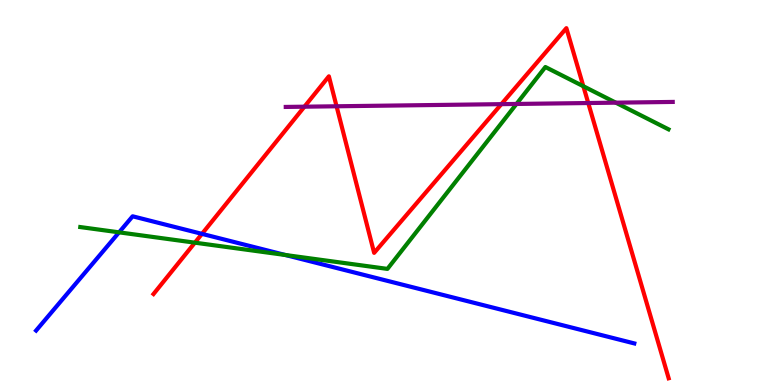[{'lines': ['blue', 'red'], 'intersections': [{'x': 2.61, 'y': 3.93}]}, {'lines': ['green', 'red'], 'intersections': [{'x': 2.51, 'y': 3.7}, {'x': 7.53, 'y': 7.76}]}, {'lines': ['purple', 'red'], 'intersections': [{'x': 3.93, 'y': 7.23}, {'x': 4.34, 'y': 7.24}, {'x': 6.47, 'y': 7.29}, {'x': 7.59, 'y': 7.32}]}, {'lines': ['blue', 'green'], 'intersections': [{'x': 1.54, 'y': 3.97}, {'x': 3.68, 'y': 3.38}]}, {'lines': ['blue', 'purple'], 'intersections': []}, {'lines': ['green', 'purple'], 'intersections': [{'x': 6.66, 'y': 7.3}, {'x': 7.95, 'y': 7.33}]}]